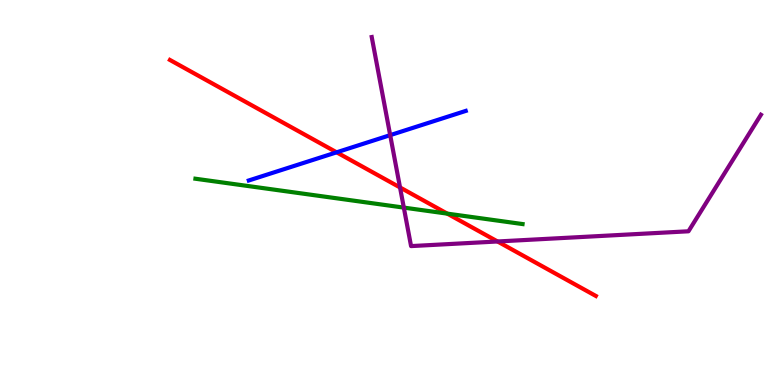[{'lines': ['blue', 'red'], 'intersections': [{'x': 4.34, 'y': 6.04}]}, {'lines': ['green', 'red'], 'intersections': [{'x': 5.77, 'y': 4.45}]}, {'lines': ['purple', 'red'], 'intersections': [{'x': 5.16, 'y': 5.13}, {'x': 6.42, 'y': 3.73}]}, {'lines': ['blue', 'green'], 'intersections': []}, {'lines': ['blue', 'purple'], 'intersections': [{'x': 5.03, 'y': 6.49}]}, {'lines': ['green', 'purple'], 'intersections': [{'x': 5.21, 'y': 4.61}]}]